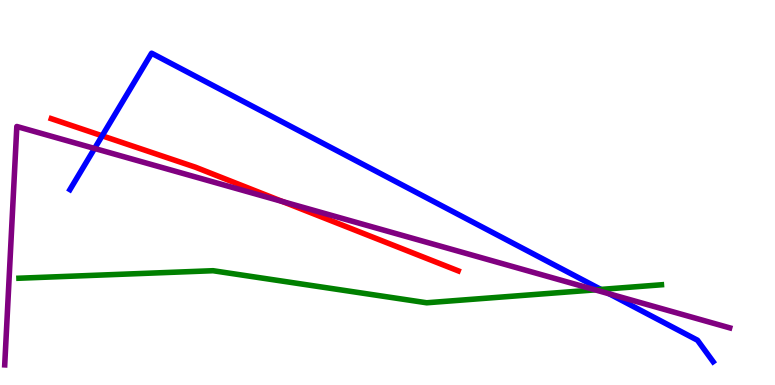[{'lines': ['blue', 'red'], 'intersections': [{'x': 1.32, 'y': 6.47}]}, {'lines': ['green', 'red'], 'intersections': []}, {'lines': ['purple', 'red'], 'intersections': [{'x': 3.65, 'y': 4.77}]}, {'lines': ['blue', 'green'], 'intersections': [{'x': 7.75, 'y': 2.48}]}, {'lines': ['blue', 'purple'], 'intersections': [{'x': 1.22, 'y': 6.14}, {'x': 7.86, 'y': 2.37}]}, {'lines': ['green', 'purple'], 'intersections': [{'x': 7.68, 'y': 2.47}]}]